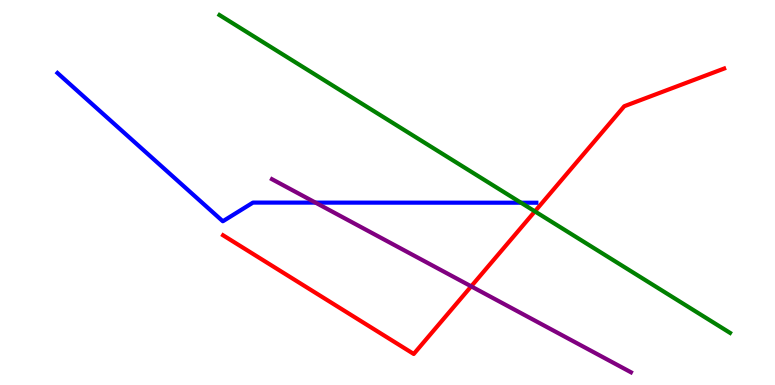[{'lines': ['blue', 'red'], 'intersections': []}, {'lines': ['green', 'red'], 'intersections': [{'x': 6.9, 'y': 4.51}]}, {'lines': ['purple', 'red'], 'intersections': [{'x': 6.08, 'y': 2.56}]}, {'lines': ['blue', 'green'], 'intersections': [{'x': 6.72, 'y': 4.73}]}, {'lines': ['blue', 'purple'], 'intersections': [{'x': 4.07, 'y': 4.74}]}, {'lines': ['green', 'purple'], 'intersections': []}]